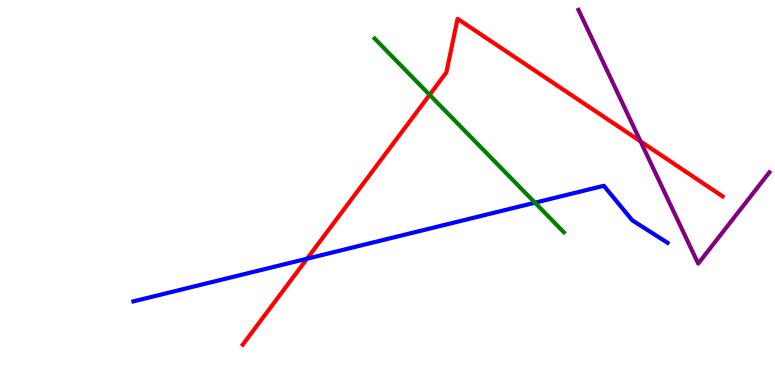[{'lines': ['blue', 'red'], 'intersections': [{'x': 3.96, 'y': 3.28}]}, {'lines': ['green', 'red'], 'intersections': [{'x': 5.54, 'y': 7.54}]}, {'lines': ['purple', 'red'], 'intersections': [{'x': 8.26, 'y': 6.33}]}, {'lines': ['blue', 'green'], 'intersections': [{'x': 6.9, 'y': 4.74}]}, {'lines': ['blue', 'purple'], 'intersections': []}, {'lines': ['green', 'purple'], 'intersections': []}]